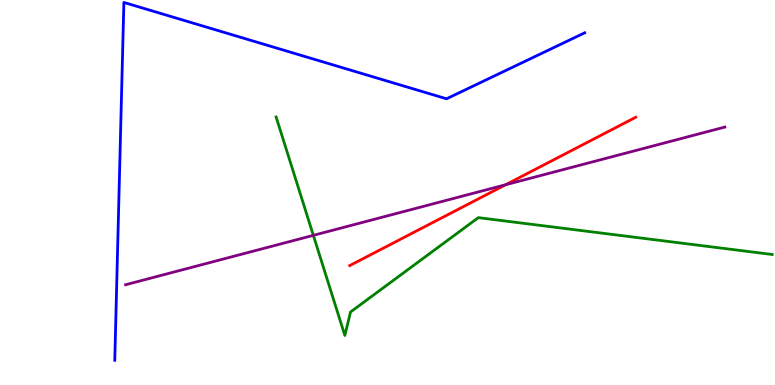[{'lines': ['blue', 'red'], 'intersections': []}, {'lines': ['green', 'red'], 'intersections': []}, {'lines': ['purple', 'red'], 'intersections': [{'x': 6.52, 'y': 5.2}]}, {'lines': ['blue', 'green'], 'intersections': []}, {'lines': ['blue', 'purple'], 'intersections': []}, {'lines': ['green', 'purple'], 'intersections': [{'x': 4.04, 'y': 3.89}]}]